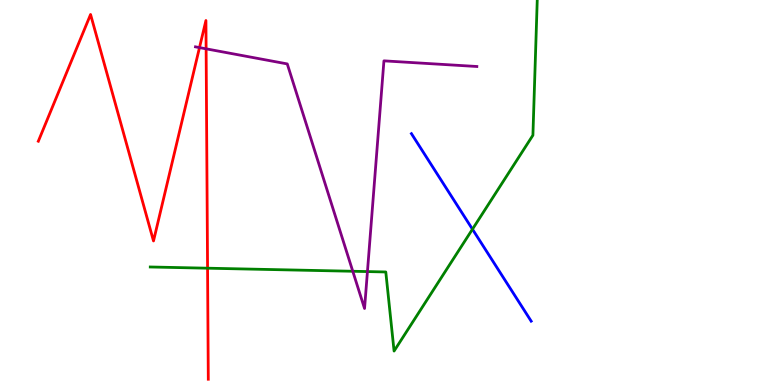[{'lines': ['blue', 'red'], 'intersections': []}, {'lines': ['green', 'red'], 'intersections': [{'x': 2.68, 'y': 3.03}]}, {'lines': ['purple', 'red'], 'intersections': [{'x': 2.57, 'y': 8.76}, {'x': 2.66, 'y': 8.73}]}, {'lines': ['blue', 'green'], 'intersections': [{'x': 6.1, 'y': 4.05}]}, {'lines': ['blue', 'purple'], 'intersections': []}, {'lines': ['green', 'purple'], 'intersections': [{'x': 4.55, 'y': 2.95}, {'x': 4.74, 'y': 2.95}]}]